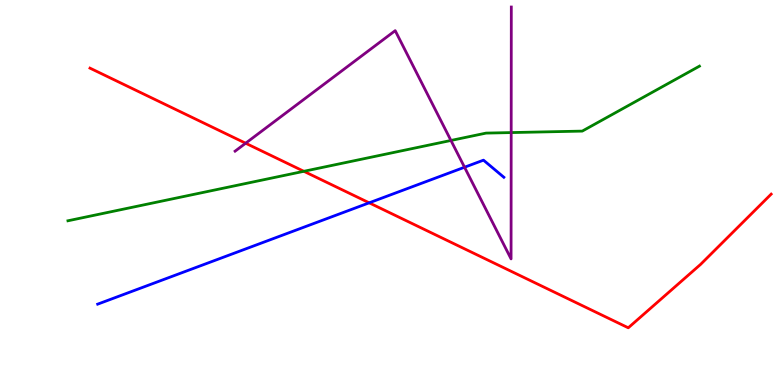[{'lines': ['blue', 'red'], 'intersections': [{'x': 4.76, 'y': 4.73}]}, {'lines': ['green', 'red'], 'intersections': [{'x': 3.92, 'y': 5.55}]}, {'lines': ['purple', 'red'], 'intersections': [{'x': 3.17, 'y': 6.28}]}, {'lines': ['blue', 'green'], 'intersections': []}, {'lines': ['blue', 'purple'], 'intersections': [{'x': 5.99, 'y': 5.66}]}, {'lines': ['green', 'purple'], 'intersections': [{'x': 5.82, 'y': 6.35}, {'x': 6.6, 'y': 6.56}]}]